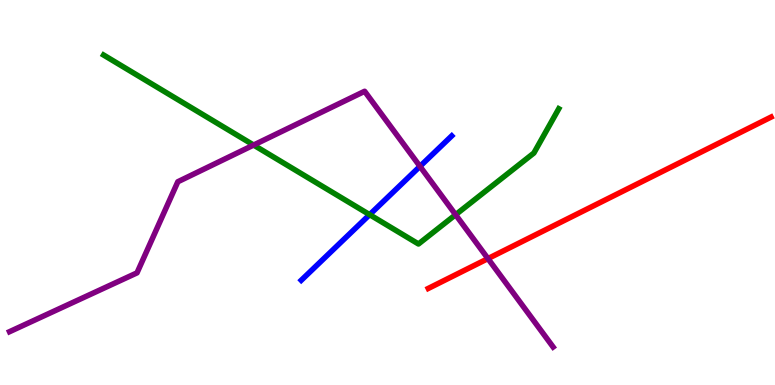[{'lines': ['blue', 'red'], 'intersections': []}, {'lines': ['green', 'red'], 'intersections': []}, {'lines': ['purple', 'red'], 'intersections': [{'x': 6.3, 'y': 3.28}]}, {'lines': ['blue', 'green'], 'intersections': [{'x': 4.77, 'y': 4.42}]}, {'lines': ['blue', 'purple'], 'intersections': [{'x': 5.42, 'y': 5.68}]}, {'lines': ['green', 'purple'], 'intersections': [{'x': 3.27, 'y': 6.23}, {'x': 5.88, 'y': 4.42}]}]